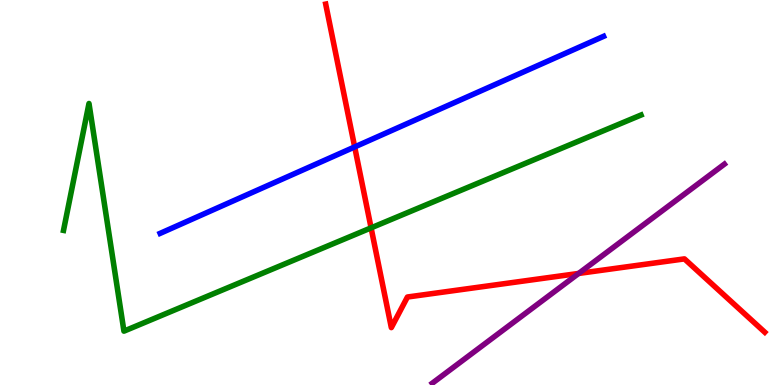[{'lines': ['blue', 'red'], 'intersections': [{'x': 4.58, 'y': 6.18}]}, {'lines': ['green', 'red'], 'intersections': [{'x': 4.79, 'y': 4.08}]}, {'lines': ['purple', 'red'], 'intersections': [{'x': 7.47, 'y': 2.9}]}, {'lines': ['blue', 'green'], 'intersections': []}, {'lines': ['blue', 'purple'], 'intersections': []}, {'lines': ['green', 'purple'], 'intersections': []}]